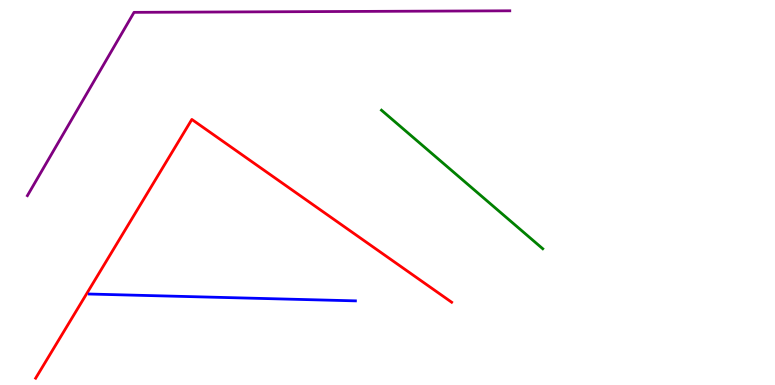[{'lines': ['blue', 'red'], 'intersections': []}, {'lines': ['green', 'red'], 'intersections': []}, {'lines': ['purple', 'red'], 'intersections': []}, {'lines': ['blue', 'green'], 'intersections': []}, {'lines': ['blue', 'purple'], 'intersections': []}, {'lines': ['green', 'purple'], 'intersections': []}]